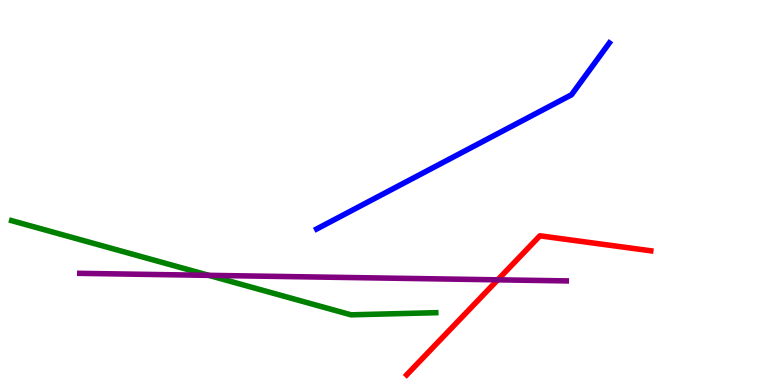[{'lines': ['blue', 'red'], 'intersections': []}, {'lines': ['green', 'red'], 'intersections': []}, {'lines': ['purple', 'red'], 'intersections': [{'x': 6.42, 'y': 2.73}]}, {'lines': ['blue', 'green'], 'intersections': []}, {'lines': ['blue', 'purple'], 'intersections': []}, {'lines': ['green', 'purple'], 'intersections': [{'x': 2.69, 'y': 2.85}]}]